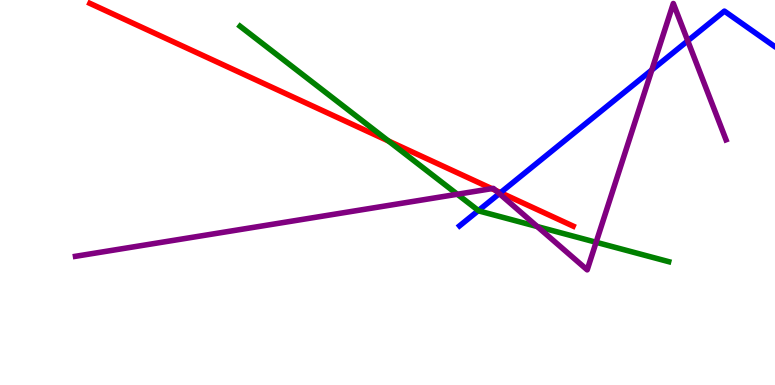[{'lines': ['blue', 'red'], 'intersections': [{'x': 6.46, 'y': 5.0}]}, {'lines': ['green', 'red'], 'intersections': [{'x': 5.01, 'y': 6.34}]}, {'lines': ['purple', 'red'], 'intersections': [{'x': 6.35, 'y': 5.1}, {'x': 6.39, 'y': 5.06}]}, {'lines': ['blue', 'green'], 'intersections': [{'x': 6.17, 'y': 4.53}]}, {'lines': ['blue', 'purple'], 'intersections': [{'x': 6.44, 'y': 4.97}, {'x': 8.41, 'y': 8.18}, {'x': 8.87, 'y': 8.94}]}, {'lines': ['green', 'purple'], 'intersections': [{'x': 5.9, 'y': 4.95}, {'x': 6.93, 'y': 4.12}, {'x': 7.69, 'y': 3.71}]}]